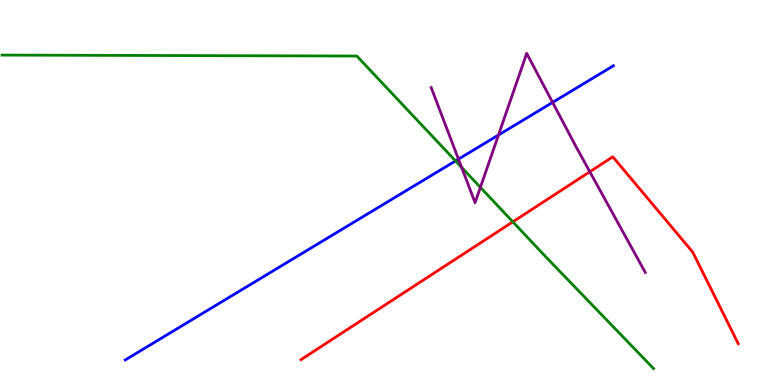[{'lines': ['blue', 'red'], 'intersections': []}, {'lines': ['green', 'red'], 'intersections': [{'x': 6.62, 'y': 4.24}]}, {'lines': ['purple', 'red'], 'intersections': [{'x': 7.61, 'y': 5.54}]}, {'lines': ['blue', 'green'], 'intersections': [{'x': 5.88, 'y': 5.82}]}, {'lines': ['blue', 'purple'], 'intersections': [{'x': 5.92, 'y': 5.87}, {'x': 6.43, 'y': 6.49}, {'x': 7.13, 'y': 7.34}]}, {'lines': ['green', 'purple'], 'intersections': [{'x': 5.96, 'y': 5.65}, {'x': 6.2, 'y': 5.13}]}]